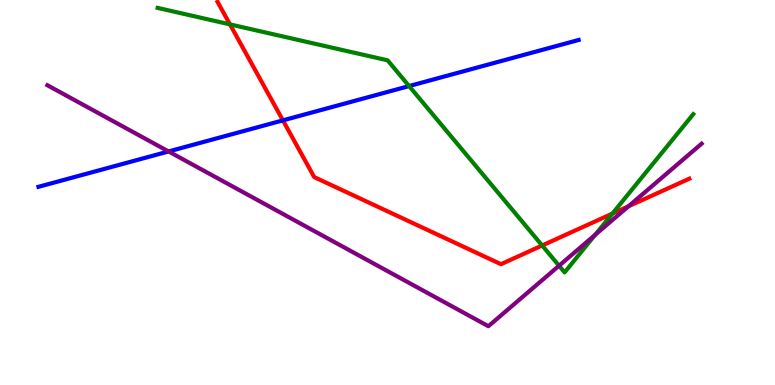[{'lines': ['blue', 'red'], 'intersections': [{'x': 3.65, 'y': 6.87}]}, {'lines': ['green', 'red'], 'intersections': [{'x': 2.97, 'y': 9.37}, {'x': 7.0, 'y': 3.62}, {'x': 7.9, 'y': 4.45}]}, {'lines': ['purple', 'red'], 'intersections': [{'x': 8.11, 'y': 4.64}]}, {'lines': ['blue', 'green'], 'intersections': [{'x': 5.28, 'y': 7.76}]}, {'lines': ['blue', 'purple'], 'intersections': [{'x': 2.18, 'y': 6.07}]}, {'lines': ['green', 'purple'], 'intersections': [{'x': 7.21, 'y': 3.1}, {'x': 7.68, 'y': 3.9}]}]